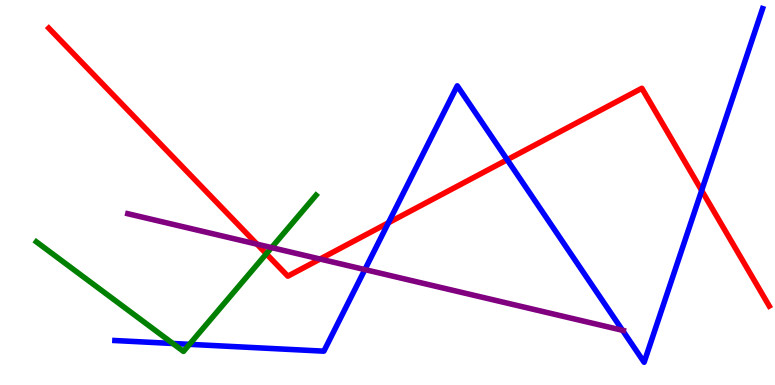[{'lines': ['blue', 'red'], 'intersections': [{'x': 5.01, 'y': 4.21}, {'x': 6.54, 'y': 5.85}, {'x': 9.05, 'y': 5.05}]}, {'lines': ['green', 'red'], 'intersections': [{'x': 3.44, 'y': 3.41}]}, {'lines': ['purple', 'red'], 'intersections': [{'x': 3.32, 'y': 3.66}, {'x': 4.13, 'y': 3.27}]}, {'lines': ['blue', 'green'], 'intersections': [{'x': 2.23, 'y': 1.08}, {'x': 2.44, 'y': 1.06}]}, {'lines': ['blue', 'purple'], 'intersections': [{'x': 4.71, 'y': 3.0}, {'x': 8.03, 'y': 1.42}]}, {'lines': ['green', 'purple'], 'intersections': [{'x': 3.5, 'y': 3.57}]}]